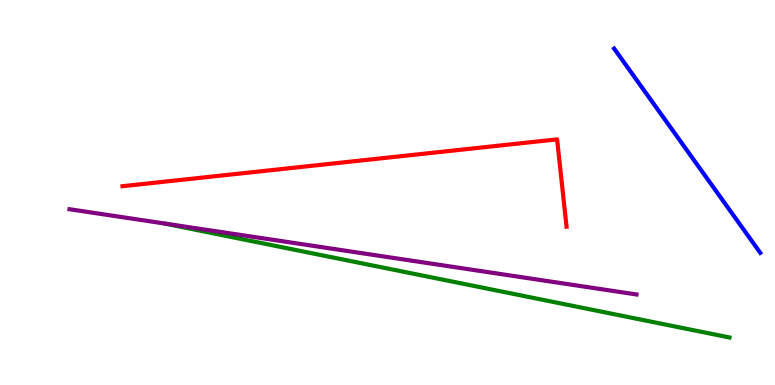[{'lines': ['blue', 'red'], 'intersections': []}, {'lines': ['green', 'red'], 'intersections': []}, {'lines': ['purple', 'red'], 'intersections': []}, {'lines': ['blue', 'green'], 'intersections': []}, {'lines': ['blue', 'purple'], 'intersections': []}, {'lines': ['green', 'purple'], 'intersections': []}]